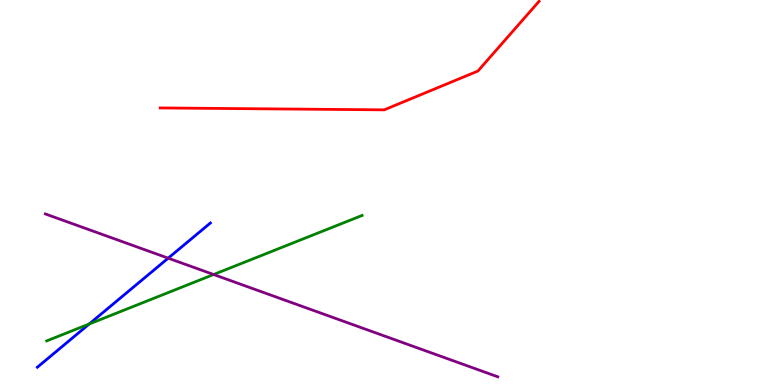[{'lines': ['blue', 'red'], 'intersections': []}, {'lines': ['green', 'red'], 'intersections': []}, {'lines': ['purple', 'red'], 'intersections': []}, {'lines': ['blue', 'green'], 'intersections': [{'x': 1.15, 'y': 1.58}]}, {'lines': ['blue', 'purple'], 'intersections': [{'x': 2.17, 'y': 3.29}]}, {'lines': ['green', 'purple'], 'intersections': [{'x': 2.76, 'y': 2.87}]}]